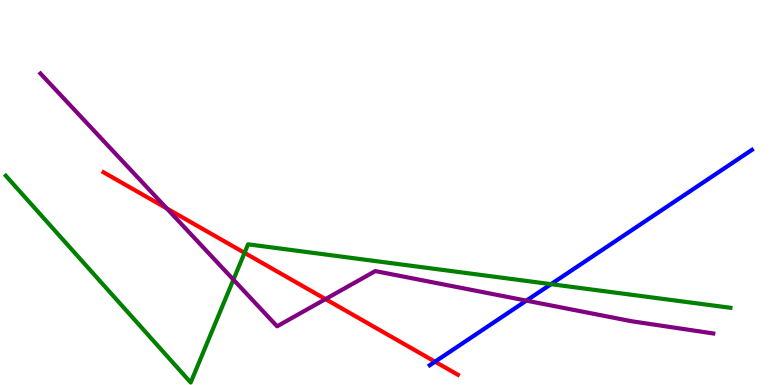[{'lines': ['blue', 'red'], 'intersections': [{'x': 5.61, 'y': 0.605}]}, {'lines': ['green', 'red'], 'intersections': [{'x': 3.16, 'y': 3.43}]}, {'lines': ['purple', 'red'], 'intersections': [{'x': 2.15, 'y': 4.59}, {'x': 4.2, 'y': 2.23}]}, {'lines': ['blue', 'green'], 'intersections': [{'x': 7.11, 'y': 2.62}]}, {'lines': ['blue', 'purple'], 'intersections': [{'x': 6.79, 'y': 2.19}]}, {'lines': ['green', 'purple'], 'intersections': [{'x': 3.01, 'y': 2.74}]}]